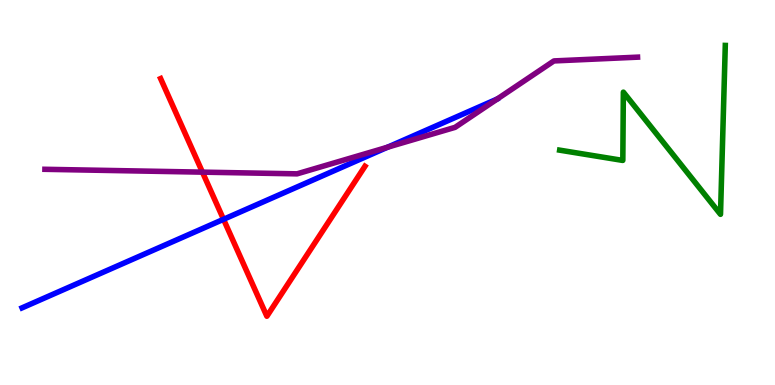[{'lines': ['blue', 'red'], 'intersections': [{'x': 2.88, 'y': 4.3}]}, {'lines': ['green', 'red'], 'intersections': []}, {'lines': ['purple', 'red'], 'intersections': [{'x': 2.61, 'y': 5.53}]}, {'lines': ['blue', 'green'], 'intersections': []}, {'lines': ['blue', 'purple'], 'intersections': [{'x': 5.0, 'y': 6.18}]}, {'lines': ['green', 'purple'], 'intersections': []}]